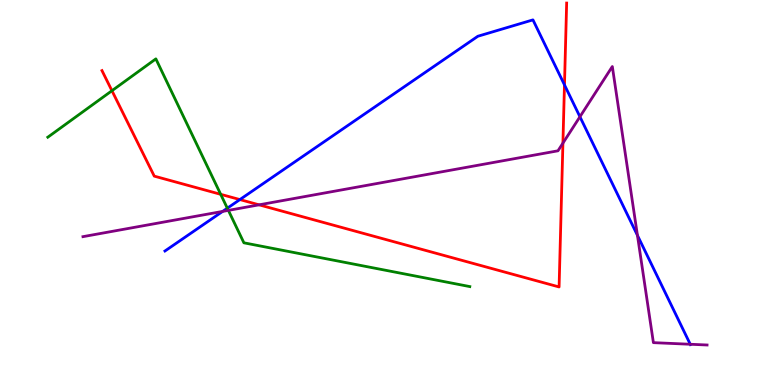[{'lines': ['blue', 'red'], 'intersections': [{'x': 3.1, 'y': 4.82}, {'x': 7.28, 'y': 7.8}]}, {'lines': ['green', 'red'], 'intersections': [{'x': 1.44, 'y': 7.64}, {'x': 2.85, 'y': 4.95}]}, {'lines': ['purple', 'red'], 'intersections': [{'x': 3.34, 'y': 4.68}, {'x': 7.26, 'y': 6.28}]}, {'lines': ['blue', 'green'], 'intersections': [{'x': 2.93, 'y': 4.59}]}, {'lines': ['blue', 'purple'], 'intersections': [{'x': 2.87, 'y': 4.51}, {'x': 7.48, 'y': 6.97}, {'x': 8.22, 'y': 3.89}, {'x': 8.91, 'y': 1.06}]}, {'lines': ['green', 'purple'], 'intersections': [{'x': 2.95, 'y': 4.54}]}]